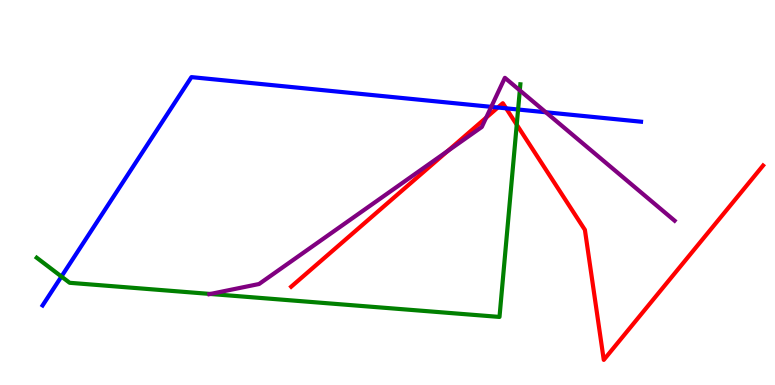[{'lines': ['blue', 'red'], 'intersections': [{'x': 6.42, 'y': 7.21}, {'x': 6.53, 'y': 7.19}]}, {'lines': ['green', 'red'], 'intersections': [{'x': 6.67, 'y': 6.76}]}, {'lines': ['purple', 'red'], 'intersections': [{'x': 5.78, 'y': 6.08}, {'x': 6.27, 'y': 6.94}]}, {'lines': ['blue', 'green'], 'intersections': [{'x': 0.793, 'y': 2.82}, {'x': 6.69, 'y': 7.16}]}, {'lines': ['blue', 'purple'], 'intersections': [{'x': 6.34, 'y': 7.22}, {'x': 7.04, 'y': 7.08}]}, {'lines': ['green', 'purple'], 'intersections': [{'x': 2.71, 'y': 2.36}, {'x': 6.71, 'y': 7.65}]}]